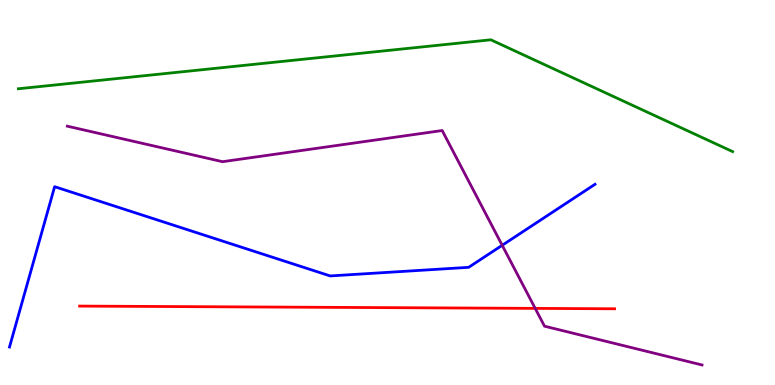[{'lines': ['blue', 'red'], 'intersections': []}, {'lines': ['green', 'red'], 'intersections': []}, {'lines': ['purple', 'red'], 'intersections': [{'x': 6.91, 'y': 1.99}]}, {'lines': ['blue', 'green'], 'intersections': []}, {'lines': ['blue', 'purple'], 'intersections': [{'x': 6.48, 'y': 3.63}]}, {'lines': ['green', 'purple'], 'intersections': []}]